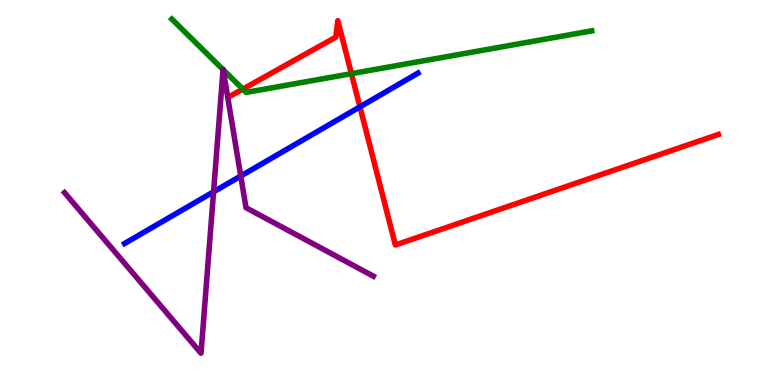[{'lines': ['blue', 'red'], 'intersections': [{'x': 4.64, 'y': 7.22}]}, {'lines': ['green', 'red'], 'intersections': [{'x': 3.13, 'y': 7.69}, {'x': 4.53, 'y': 8.09}]}, {'lines': ['purple', 'red'], 'intersections': []}, {'lines': ['blue', 'green'], 'intersections': []}, {'lines': ['blue', 'purple'], 'intersections': [{'x': 2.76, 'y': 5.02}, {'x': 3.11, 'y': 5.43}]}, {'lines': ['green', 'purple'], 'intersections': [{'x': 2.88, 'y': 8.19}, {'x': 2.88, 'y': 8.19}]}]